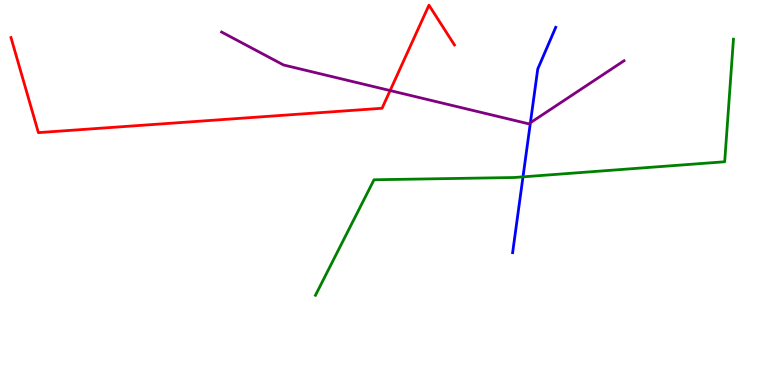[{'lines': ['blue', 'red'], 'intersections': []}, {'lines': ['green', 'red'], 'intersections': []}, {'lines': ['purple', 'red'], 'intersections': [{'x': 5.03, 'y': 7.65}]}, {'lines': ['blue', 'green'], 'intersections': [{'x': 6.75, 'y': 5.41}]}, {'lines': ['blue', 'purple'], 'intersections': [{'x': 6.84, 'y': 6.81}]}, {'lines': ['green', 'purple'], 'intersections': []}]